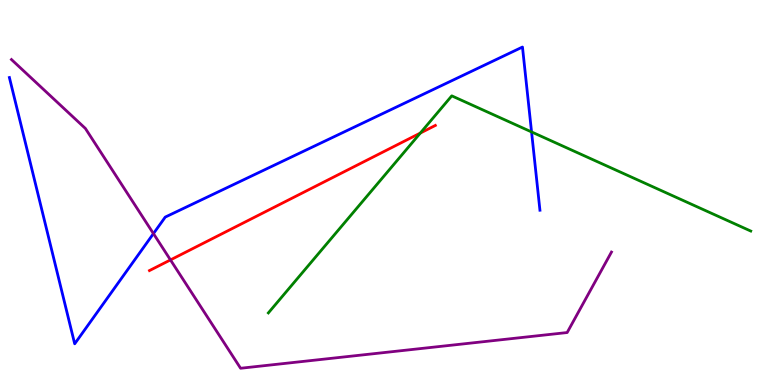[{'lines': ['blue', 'red'], 'intersections': []}, {'lines': ['green', 'red'], 'intersections': [{'x': 5.42, 'y': 6.54}]}, {'lines': ['purple', 'red'], 'intersections': [{'x': 2.2, 'y': 3.25}]}, {'lines': ['blue', 'green'], 'intersections': [{'x': 6.86, 'y': 6.57}]}, {'lines': ['blue', 'purple'], 'intersections': [{'x': 1.98, 'y': 3.93}]}, {'lines': ['green', 'purple'], 'intersections': []}]